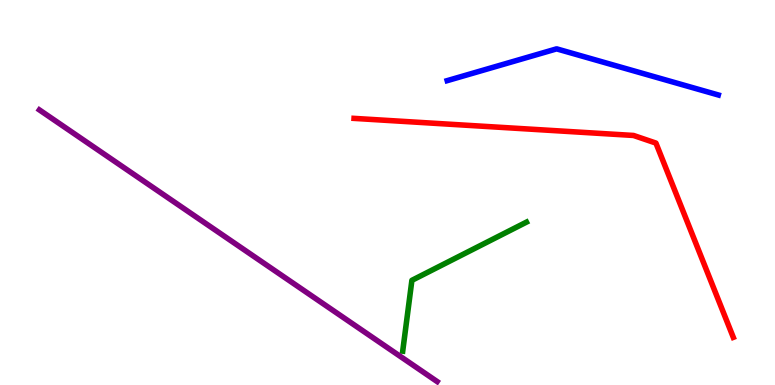[{'lines': ['blue', 'red'], 'intersections': []}, {'lines': ['green', 'red'], 'intersections': []}, {'lines': ['purple', 'red'], 'intersections': []}, {'lines': ['blue', 'green'], 'intersections': []}, {'lines': ['blue', 'purple'], 'intersections': []}, {'lines': ['green', 'purple'], 'intersections': []}]